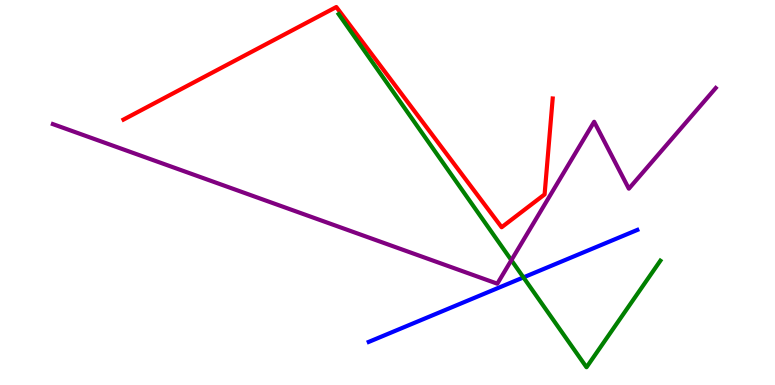[{'lines': ['blue', 'red'], 'intersections': []}, {'lines': ['green', 'red'], 'intersections': []}, {'lines': ['purple', 'red'], 'intersections': []}, {'lines': ['blue', 'green'], 'intersections': [{'x': 6.75, 'y': 2.79}]}, {'lines': ['blue', 'purple'], 'intersections': []}, {'lines': ['green', 'purple'], 'intersections': [{'x': 6.6, 'y': 3.24}]}]